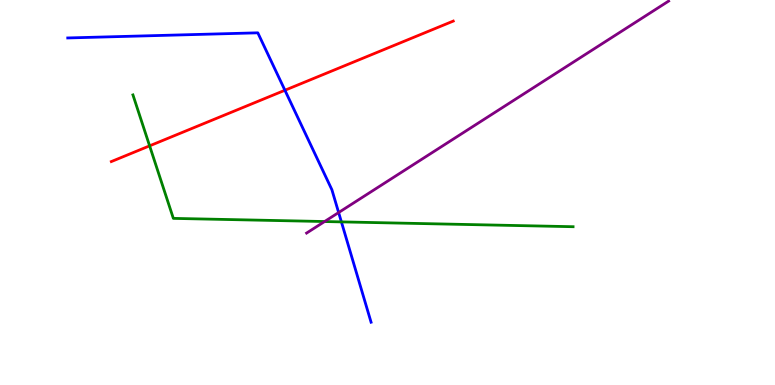[{'lines': ['blue', 'red'], 'intersections': [{'x': 3.68, 'y': 7.66}]}, {'lines': ['green', 'red'], 'intersections': [{'x': 1.93, 'y': 6.21}]}, {'lines': ['purple', 'red'], 'intersections': []}, {'lines': ['blue', 'green'], 'intersections': [{'x': 4.41, 'y': 4.24}]}, {'lines': ['blue', 'purple'], 'intersections': [{'x': 4.37, 'y': 4.48}]}, {'lines': ['green', 'purple'], 'intersections': [{'x': 4.19, 'y': 4.25}]}]